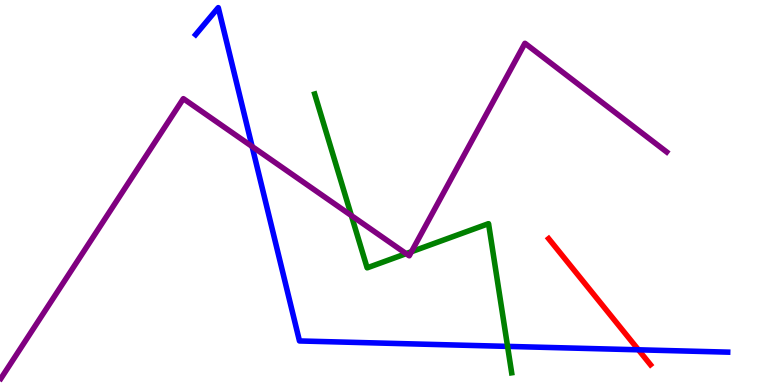[{'lines': ['blue', 'red'], 'intersections': [{'x': 8.24, 'y': 0.914}]}, {'lines': ['green', 'red'], 'intersections': []}, {'lines': ['purple', 'red'], 'intersections': []}, {'lines': ['blue', 'green'], 'intersections': [{'x': 6.55, 'y': 1.0}]}, {'lines': ['blue', 'purple'], 'intersections': [{'x': 3.25, 'y': 6.19}]}, {'lines': ['green', 'purple'], 'intersections': [{'x': 4.53, 'y': 4.4}, {'x': 5.24, 'y': 3.41}, {'x': 5.31, 'y': 3.46}]}]